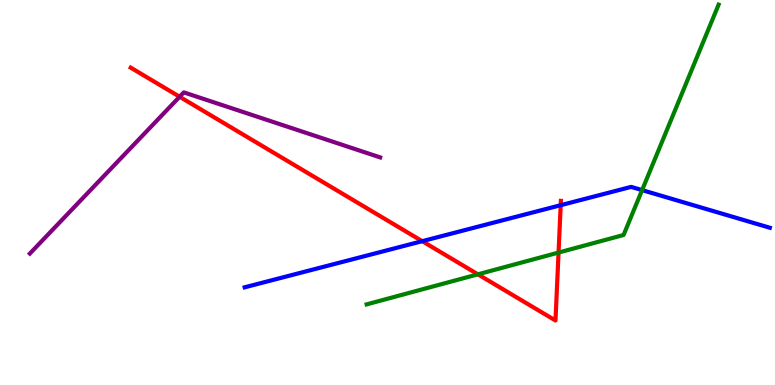[{'lines': ['blue', 'red'], 'intersections': [{'x': 5.45, 'y': 3.74}, {'x': 7.23, 'y': 4.67}]}, {'lines': ['green', 'red'], 'intersections': [{'x': 6.17, 'y': 2.87}, {'x': 7.21, 'y': 3.44}]}, {'lines': ['purple', 'red'], 'intersections': [{'x': 2.32, 'y': 7.49}]}, {'lines': ['blue', 'green'], 'intersections': [{'x': 8.29, 'y': 5.06}]}, {'lines': ['blue', 'purple'], 'intersections': []}, {'lines': ['green', 'purple'], 'intersections': []}]